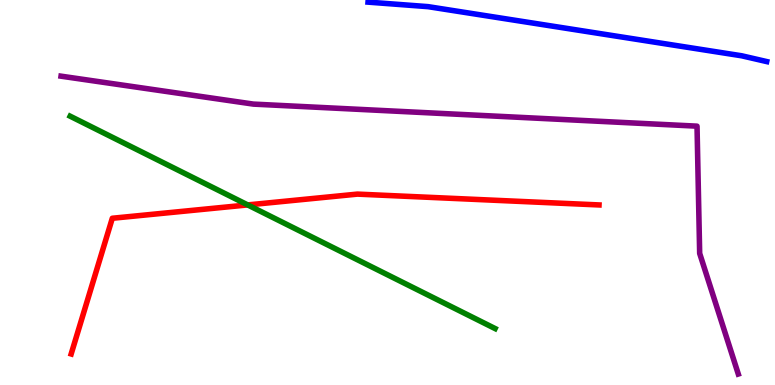[{'lines': ['blue', 'red'], 'intersections': []}, {'lines': ['green', 'red'], 'intersections': [{'x': 3.2, 'y': 4.68}]}, {'lines': ['purple', 'red'], 'intersections': []}, {'lines': ['blue', 'green'], 'intersections': []}, {'lines': ['blue', 'purple'], 'intersections': []}, {'lines': ['green', 'purple'], 'intersections': []}]